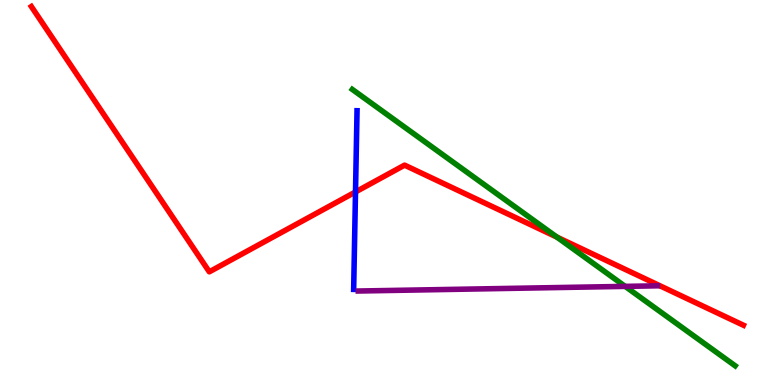[{'lines': ['blue', 'red'], 'intersections': [{'x': 4.59, 'y': 5.01}]}, {'lines': ['green', 'red'], 'intersections': [{'x': 7.19, 'y': 3.84}]}, {'lines': ['purple', 'red'], 'intersections': []}, {'lines': ['blue', 'green'], 'intersections': []}, {'lines': ['blue', 'purple'], 'intersections': []}, {'lines': ['green', 'purple'], 'intersections': [{'x': 8.07, 'y': 2.56}]}]